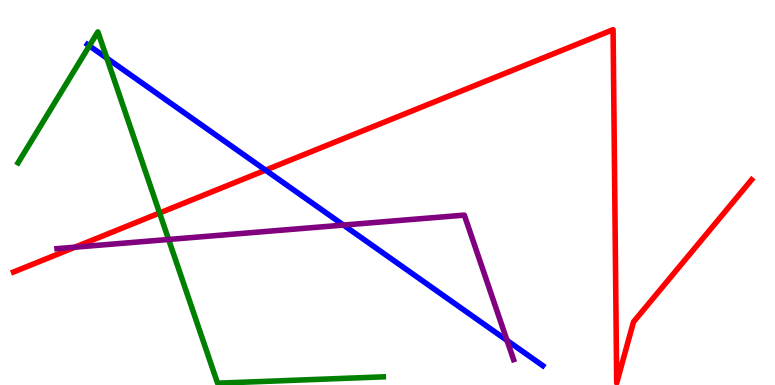[{'lines': ['blue', 'red'], 'intersections': [{'x': 3.43, 'y': 5.58}]}, {'lines': ['green', 'red'], 'intersections': [{'x': 2.06, 'y': 4.47}]}, {'lines': ['purple', 'red'], 'intersections': [{'x': 0.967, 'y': 3.58}]}, {'lines': ['blue', 'green'], 'intersections': [{'x': 1.15, 'y': 8.81}, {'x': 1.38, 'y': 8.49}]}, {'lines': ['blue', 'purple'], 'intersections': [{'x': 4.43, 'y': 4.15}, {'x': 6.54, 'y': 1.16}]}, {'lines': ['green', 'purple'], 'intersections': [{'x': 2.18, 'y': 3.78}]}]